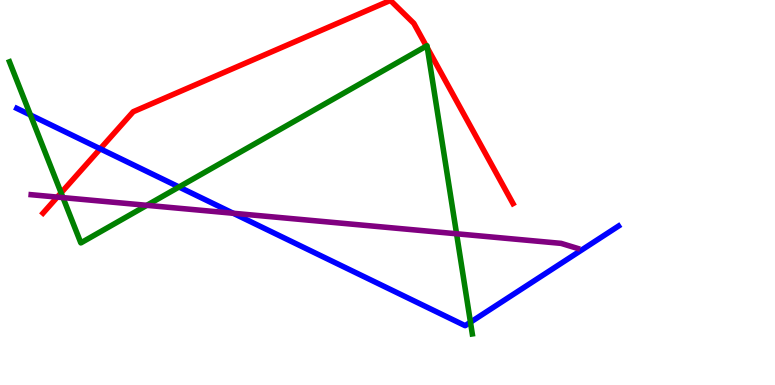[{'lines': ['blue', 'red'], 'intersections': [{'x': 1.29, 'y': 6.13}]}, {'lines': ['green', 'red'], 'intersections': [{'x': 0.788, 'y': 4.99}, {'x': 5.5, 'y': 8.8}, {'x': 5.51, 'y': 8.76}]}, {'lines': ['purple', 'red'], 'intersections': [{'x': 0.739, 'y': 4.88}]}, {'lines': ['blue', 'green'], 'intersections': [{'x': 0.393, 'y': 7.01}, {'x': 2.31, 'y': 5.14}, {'x': 6.07, 'y': 1.63}]}, {'lines': ['blue', 'purple'], 'intersections': [{'x': 3.01, 'y': 4.46}]}, {'lines': ['green', 'purple'], 'intersections': [{'x': 0.813, 'y': 4.87}, {'x': 1.89, 'y': 4.67}, {'x': 5.89, 'y': 3.93}]}]